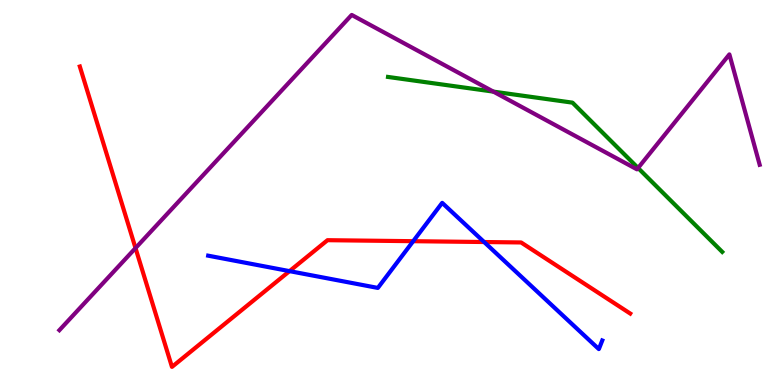[{'lines': ['blue', 'red'], 'intersections': [{'x': 3.74, 'y': 2.96}, {'x': 5.33, 'y': 3.74}, {'x': 6.25, 'y': 3.71}]}, {'lines': ['green', 'red'], 'intersections': []}, {'lines': ['purple', 'red'], 'intersections': [{'x': 1.75, 'y': 3.56}]}, {'lines': ['blue', 'green'], 'intersections': []}, {'lines': ['blue', 'purple'], 'intersections': []}, {'lines': ['green', 'purple'], 'intersections': [{'x': 6.37, 'y': 7.62}, {'x': 8.23, 'y': 5.64}]}]